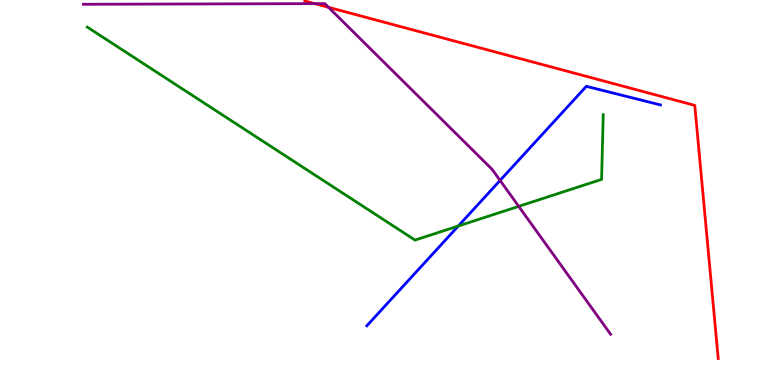[{'lines': ['blue', 'red'], 'intersections': []}, {'lines': ['green', 'red'], 'intersections': []}, {'lines': ['purple', 'red'], 'intersections': [{'x': 4.06, 'y': 9.91}, {'x': 4.24, 'y': 9.81}]}, {'lines': ['blue', 'green'], 'intersections': [{'x': 5.91, 'y': 4.13}]}, {'lines': ['blue', 'purple'], 'intersections': [{'x': 6.45, 'y': 5.31}]}, {'lines': ['green', 'purple'], 'intersections': [{'x': 6.69, 'y': 4.64}]}]